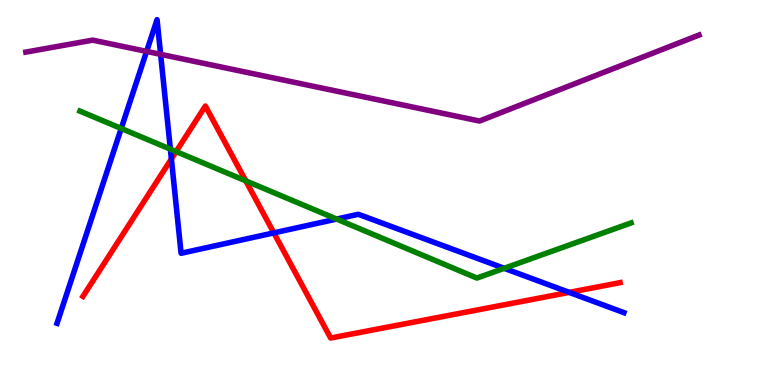[{'lines': ['blue', 'red'], 'intersections': [{'x': 2.21, 'y': 5.87}, {'x': 3.53, 'y': 3.95}, {'x': 7.34, 'y': 2.41}]}, {'lines': ['green', 'red'], 'intersections': [{'x': 2.27, 'y': 6.06}, {'x': 3.17, 'y': 5.3}]}, {'lines': ['purple', 'red'], 'intersections': []}, {'lines': ['blue', 'green'], 'intersections': [{'x': 1.56, 'y': 6.66}, {'x': 2.2, 'y': 6.13}, {'x': 4.34, 'y': 4.31}, {'x': 6.51, 'y': 3.03}]}, {'lines': ['blue', 'purple'], 'intersections': [{'x': 1.89, 'y': 8.66}, {'x': 2.07, 'y': 8.59}]}, {'lines': ['green', 'purple'], 'intersections': []}]